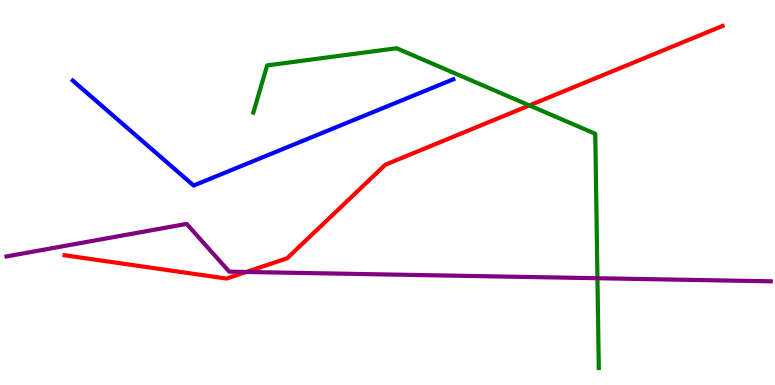[{'lines': ['blue', 'red'], 'intersections': []}, {'lines': ['green', 'red'], 'intersections': [{'x': 6.83, 'y': 7.26}]}, {'lines': ['purple', 'red'], 'intersections': [{'x': 3.18, 'y': 2.94}]}, {'lines': ['blue', 'green'], 'intersections': []}, {'lines': ['blue', 'purple'], 'intersections': []}, {'lines': ['green', 'purple'], 'intersections': [{'x': 7.71, 'y': 2.77}]}]